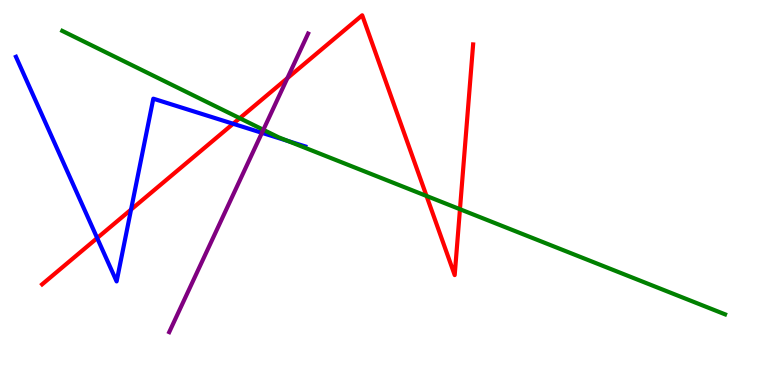[{'lines': ['blue', 'red'], 'intersections': [{'x': 1.25, 'y': 3.82}, {'x': 1.69, 'y': 4.56}, {'x': 3.01, 'y': 6.79}]}, {'lines': ['green', 'red'], 'intersections': [{'x': 3.09, 'y': 6.93}, {'x': 5.5, 'y': 4.91}, {'x': 5.93, 'y': 4.57}]}, {'lines': ['purple', 'red'], 'intersections': [{'x': 3.71, 'y': 7.97}]}, {'lines': ['blue', 'green'], 'intersections': [{'x': 3.71, 'y': 6.34}]}, {'lines': ['blue', 'purple'], 'intersections': [{'x': 3.38, 'y': 6.55}]}, {'lines': ['green', 'purple'], 'intersections': [{'x': 3.4, 'y': 6.63}]}]